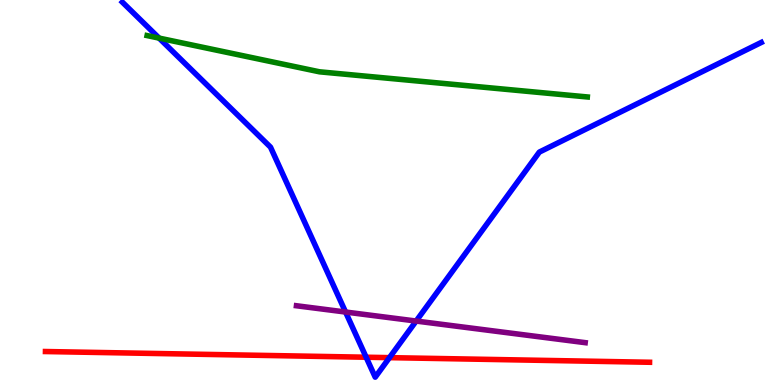[{'lines': ['blue', 'red'], 'intersections': [{'x': 4.72, 'y': 0.721}, {'x': 5.03, 'y': 0.711}]}, {'lines': ['green', 'red'], 'intersections': []}, {'lines': ['purple', 'red'], 'intersections': []}, {'lines': ['blue', 'green'], 'intersections': [{'x': 2.05, 'y': 9.01}]}, {'lines': ['blue', 'purple'], 'intersections': [{'x': 4.46, 'y': 1.9}, {'x': 5.37, 'y': 1.66}]}, {'lines': ['green', 'purple'], 'intersections': []}]